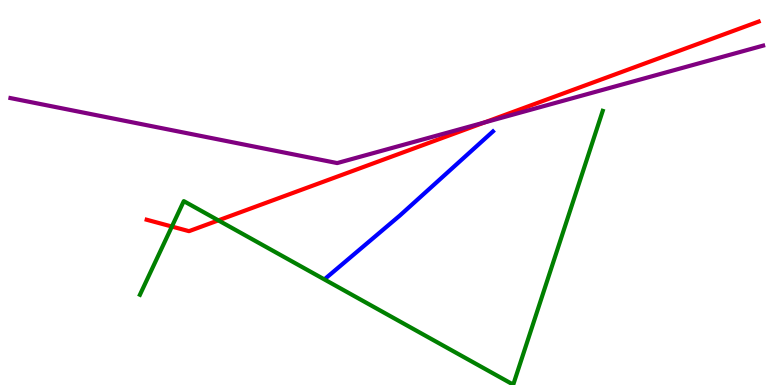[{'lines': ['blue', 'red'], 'intersections': []}, {'lines': ['green', 'red'], 'intersections': [{'x': 2.22, 'y': 4.12}, {'x': 2.82, 'y': 4.28}]}, {'lines': ['purple', 'red'], 'intersections': [{'x': 6.25, 'y': 6.82}]}, {'lines': ['blue', 'green'], 'intersections': []}, {'lines': ['blue', 'purple'], 'intersections': []}, {'lines': ['green', 'purple'], 'intersections': []}]